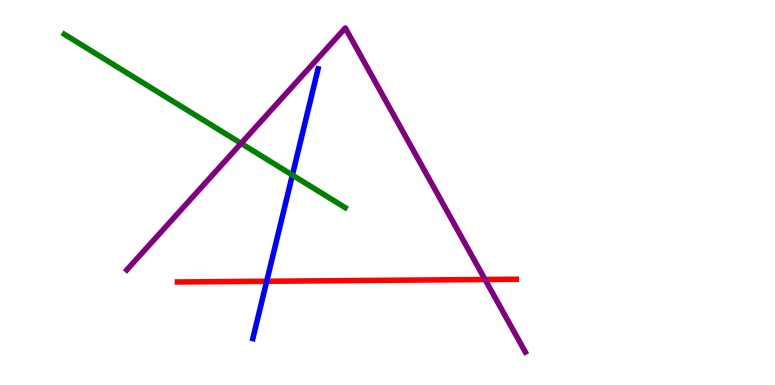[{'lines': ['blue', 'red'], 'intersections': [{'x': 3.44, 'y': 2.69}]}, {'lines': ['green', 'red'], 'intersections': []}, {'lines': ['purple', 'red'], 'intersections': [{'x': 6.26, 'y': 2.74}]}, {'lines': ['blue', 'green'], 'intersections': [{'x': 3.77, 'y': 5.45}]}, {'lines': ['blue', 'purple'], 'intersections': []}, {'lines': ['green', 'purple'], 'intersections': [{'x': 3.11, 'y': 6.28}]}]